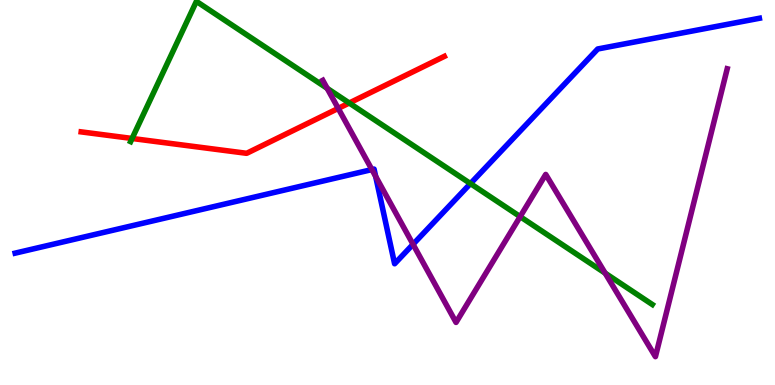[{'lines': ['blue', 'red'], 'intersections': []}, {'lines': ['green', 'red'], 'intersections': [{'x': 1.7, 'y': 6.4}, {'x': 4.51, 'y': 7.32}]}, {'lines': ['purple', 'red'], 'intersections': [{'x': 4.36, 'y': 7.18}]}, {'lines': ['blue', 'green'], 'intersections': [{'x': 6.07, 'y': 5.23}]}, {'lines': ['blue', 'purple'], 'intersections': [{'x': 4.8, 'y': 5.6}, {'x': 4.85, 'y': 5.42}, {'x': 5.33, 'y': 3.65}]}, {'lines': ['green', 'purple'], 'intersections': [{'x': 4.22, 'y': 7.71}, {'x': 6.71, 'y': 4.37}, {'x': 7.81, 'y': 2.91}]}]